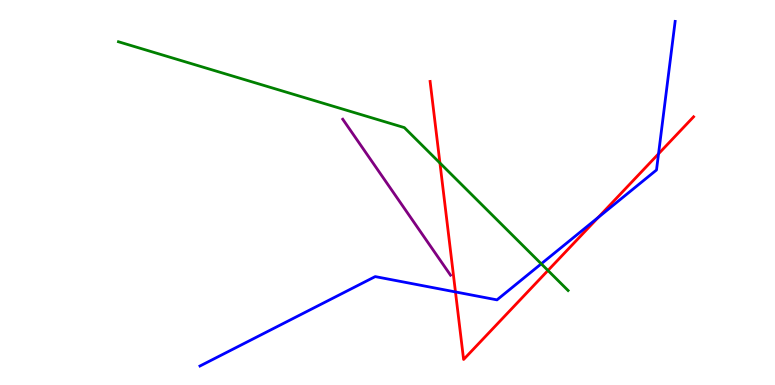[{'lines': ['blue', 'red'], 'intersections': [{'x': 5.88, 'y': 2.42}, {'x': 7.72, 'y': 4.35}, {'x': 8.5, 'y': 6.01}]}, {'lines': ['green', 'red'], 'intersections': [{'x': 5.68, 'y': 5.77}, {'x': 7.07, 'y': 2.97}]}, {'lines': ['purple', 'red'], 'intersections': []}, {'lines': ['blue', 'green'], 'intersections': [{'x': 6.98, 'y': 3.15}]}, {'lines': ['blue', 'purple'], 'intersections': []}, {'lines': ['green', 'purple'], 'intersections': []}]